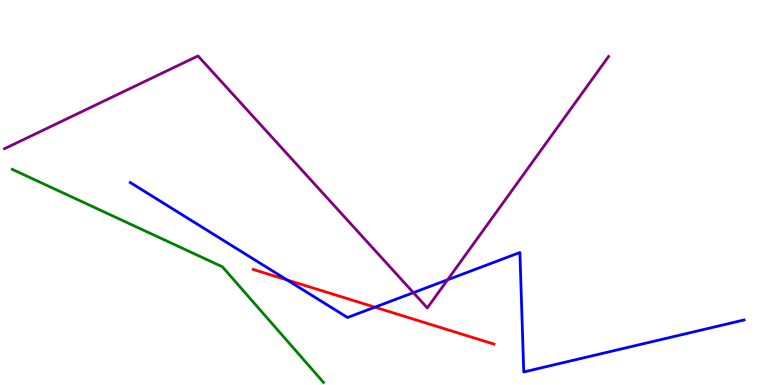[{'lines': ['blue', 'red'], 'intersections': [{'x': 3.7, 'y': 2.73}, {'x': 4.84, 'y': 2.02}]}, {'lines': ['green', 'red'], 'intersections': []}, {'lines': ['purple', 'red'], 'intersections': []}, {'lines': ['blue', 'green'], 'intersections': []}, {'lines': ['blue', 'purple'], 'intersections': [{'x': 5.33, 'y': 2.4}, {'x': 5.78, 'y': 2.73}]}, {'lines': ['green', 'purple'], 'intersections': []}]